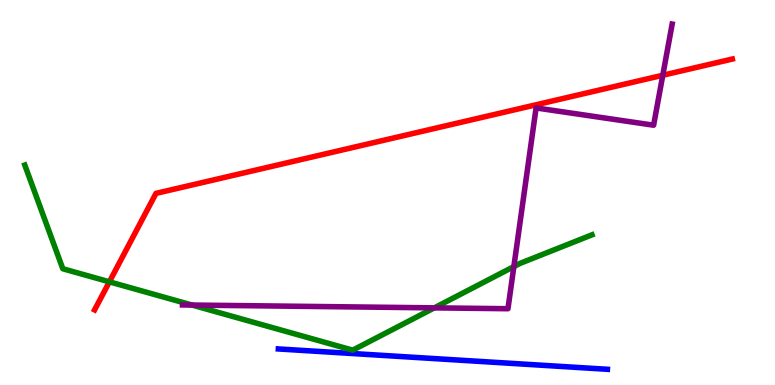[{'lines': ['blue', 'red'], 'intersections': []}, {'lines': ['green', 'red'], 'intersections': [{'x': 1.41, 'y': 2.68}]}, {'lines': ['purple', 'red'], 'intersections': [{'x': 8.55, 'y': 8.05}]}, {'lines': ['blue', 'green'], 'intersections': []}, {'lines': ['blue', 'purple'], 'intersections': []}, {'lines': ['green', 'purple'], 'intersections': [{'x': 2.48, 'y': 2.08}, {'x': 5.6, 'y': 2.0}, {'x': 6.63, 'y': 3.08}]}]